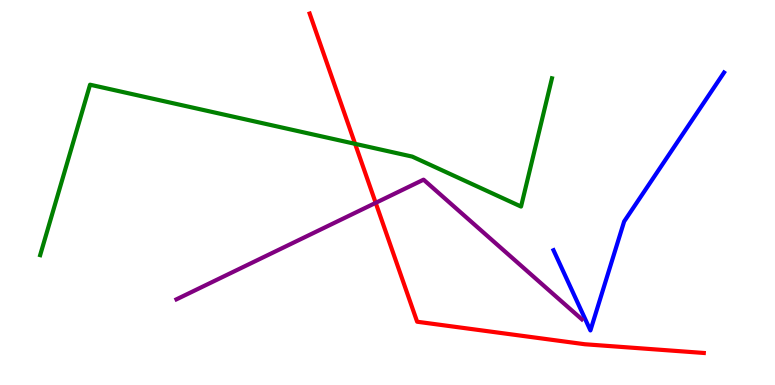[{'lines': ['blue', 'red'], 'intersections': []}, {'lines': ['green', 'red'], 'intersections': [{'x': 4.58, 'y': 6.26}]}, {'lines': ['purple', 'red'], 'intersections': [{'x': 4.85, 'y': 4.73}]}, {'lines': ['blue', 'green'], 'intersections': []}, {'lines': ['blue', 'purple'], 'intersections': []}, {'lines': ['green', 'purple'], 'intersections': []}]